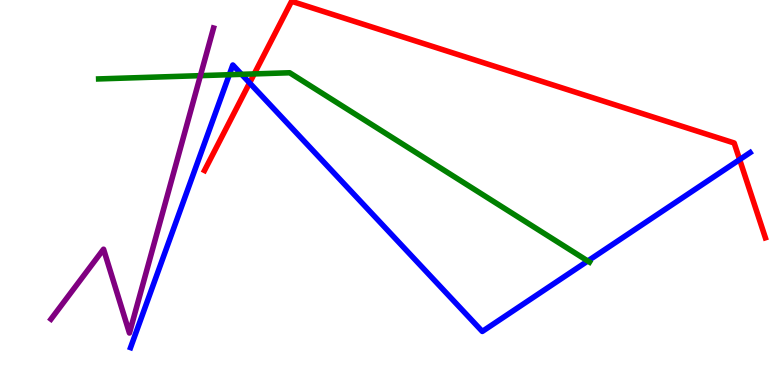[{'lines': ['blue', 'red'], 'intersections': [{'x': 3.22, 'y': 7.85}, {'x': 9.54, 'y': 5.85}]}, {'lines': ['green', 'red'], 'intersections': [{'x': 3.28, 'y': 8.08}]}, {'lines': ['purple', 'red'], 'intersections': []}, {'lines': ['blue', 'green'], 'intersections': [{'x': 2.96, 'y': 8.06}, {'x': 3.12, 'y': 8.07}, {'x': 7.58, 'y': 3.22}]}, {'lines': ['blue', 'purple'], 'intersections': []}, {'lines': ['green', 'purple'], 'intersections': [{'x': 2.59, 'y': 8.04}]}]